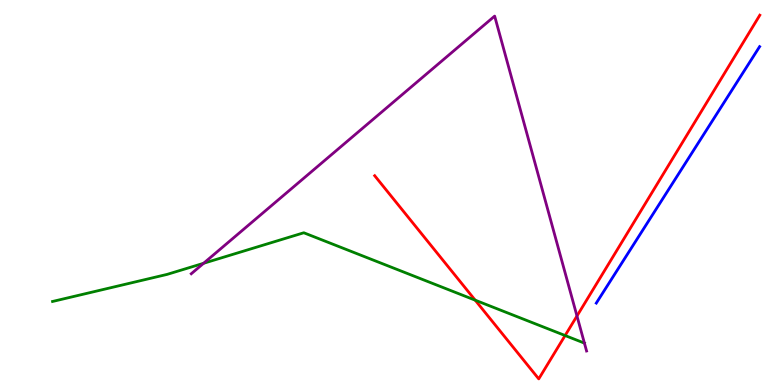[{'lines': ['blue', 'red'], 'intersections': []}, {'lines': ['green', 'red'], 'intersections': [{'x': 6.13, 'y': 2.2}, {'x': 7.29, 'y': 1.29}]}, {'lines': ['purple', 'red'], 'intersections': [{'x': 7.44, 'y': 1.79}]}, {'lines': ['blue', 'green'], 'intersections': []}, {'lines': ['blue', 'purple'], 'intersections': []}, {'lines': ['green', 'purple'], 'intersections': [{'x': 2.63, 'y': 3.16}, {'x': 7.54, 'y': 1.09}]}]